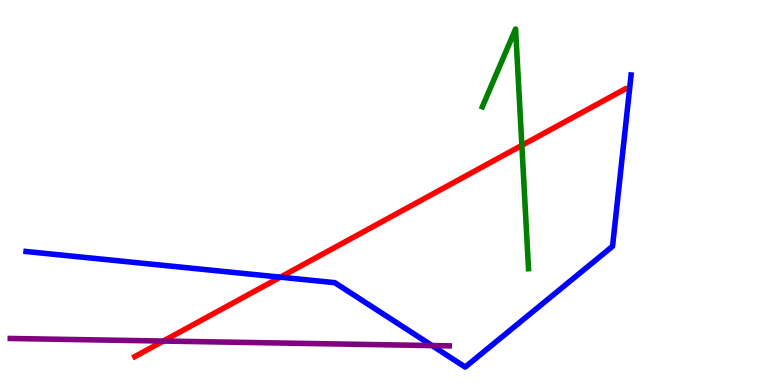[{'lines': ['blue', 'red'], 'intersections': [{'x': 3.62, 'y': 2.8}]}, {'lines': ['green', 'red'], 'intersections': [{'x': 6.73, 'y': 6.22}]}, {'lines': ['purple', 'red'], 'intersections': [{'x': 2.11, 'y': 1.14}]}, {'lines': ['blue', 'green'], 'intersections': []}, {'lines': ['blue', 'purple'], 'intersections': [{'x': 5.57, 'y': 1.02}]}, {'lines': ['green', 'purple'], 'intersections': []}]